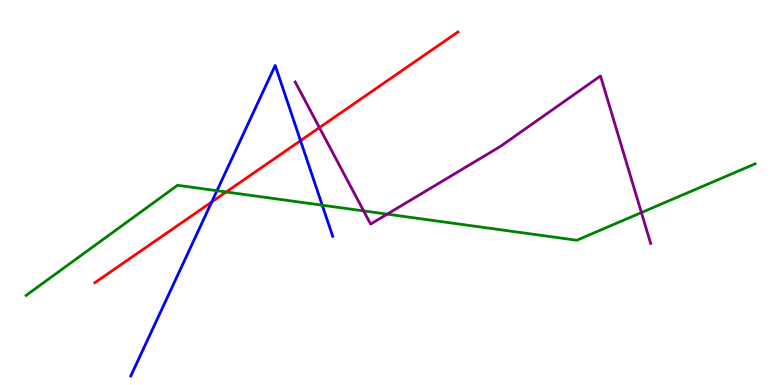[{'lines': ['blue', 'red'], 'intersections': [{'x': 2.73, 'y': 4.75}, {'x': 3.88, 'y': 6.35}]}, {'lines': ['green', 'red'], 'intersections': [{'x': 2.92, 'y': 5.01}]}, {'lines': ['purple', 'red'], 'intersections': [{'x': 4.12, 'y': 6.69}]}, {'lines': ['blue', 'green'], 'intersections': [{'x': 2.8, 'y': 5.05}, {'x': 4.16, 'y': 4.67}]}, {'lines': ['blue', 'purple'], 'intersections': []}, {'lines': ['green', 'purple'], 'intersections': [{'x': 4.69, 'y': 4.52}, {'x': 5.0, 'y': 4.44}, {'x': 8.28, 'y': 4.48}]}]